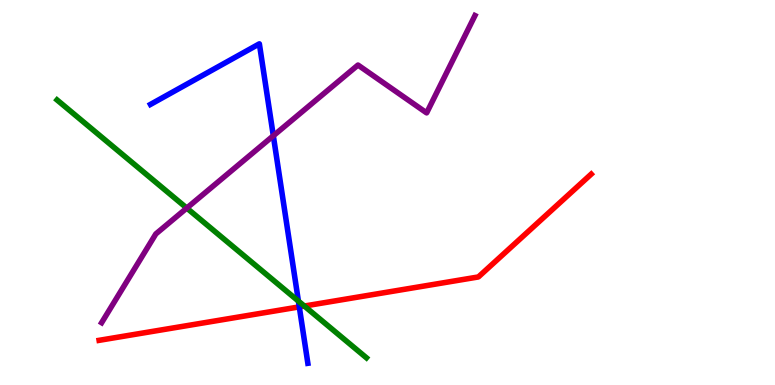[{'lines': ['blue', 'red'], 'intersections': [{'x': 3.86, 'y': 2.03}]}, {'lines': ['green', 'red'], 'intersections': [{'x': 3.93, 'y': 2.05}]}, {'lines': ['purple', 'red'], 'intersections': []}, {'lines': ['blue', 'green'], 'intersections': [{'x': 3.85, 'y': 2.18}]}, {'lines': ['blue', 'purple'], 'intersections': [{'x': 3.53, 'y': 6.47}]}, {'lines': ['green', 'purple'], 'intersections': [{'x': 2.41, 'y': 4.6}]}]